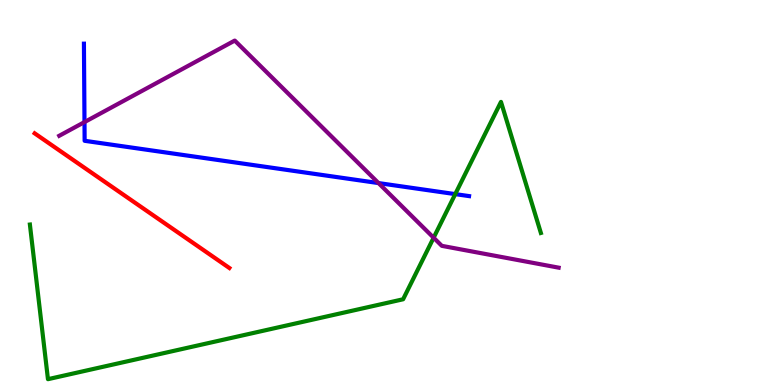[{'lines': ['blue', 'red'], 'intersections': []}, {'lines': ['green', 'red'], 'intersections': []}, {'lines': ['purple', 'red'], 'intersections': []}, {'lines': ['blue', 'green'], 'intersections': [{'x': 5.87, 'y': 4.96}]}, {'lines': ['blue', 'purple'], 'intersections': [{'x': 1.09, 'y': 6.83}, {'x': 4.88, 'y': 5.24}]}, {'lines': ['green', 'purple'], 'intersections': [{'x': 5.6, 'y': 3.83}]}]